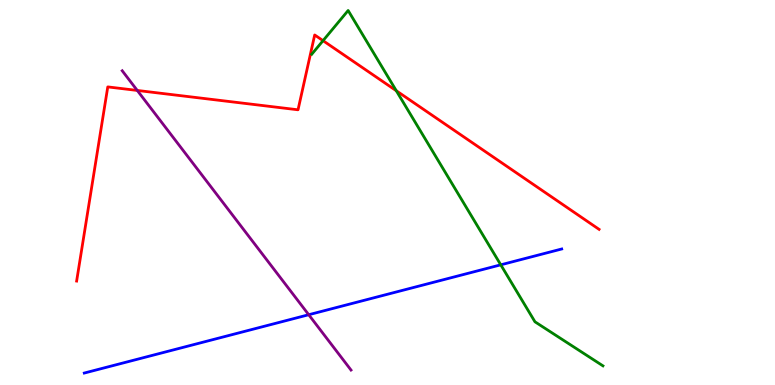[{'lines': ['blue', 'red'], 'intersections': []}, {'lines': ['green', 'red'], 'intersections': [{'x': 4.17, 'y': 8.94}, {'x': 5.11, 'y': 7.64}]}, {'lines': ['purple', 'red'], 'intersections': [{'x': 1.77, 'y': 7.65}]}, {'lines': ['blue', 'green'], 'intersections': [{'x': 6.46, 'y': 3.12}]}, {'lines': ['blue', 'purple'], 'intersections': [{'x': 3.98, 'y': 1.83}]}, {'lines': ['green', 'purple'], 'intersections': []}]